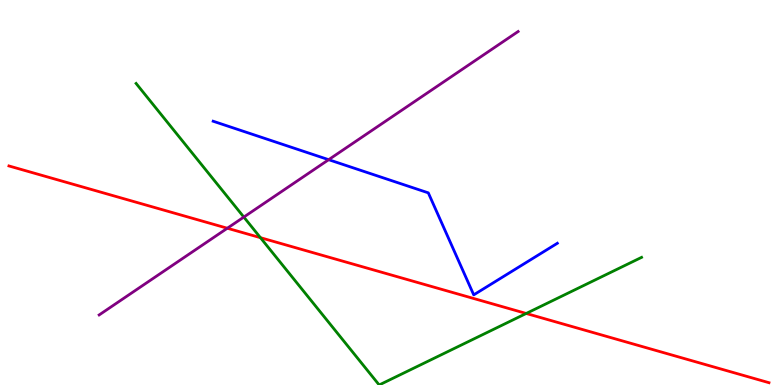[{'lines': ['blue', 'red'], 'intersections': []}, {'lines': ['green', 'red'], 'intersections': [{'x': 3.36, 'y': 3.83}, {'x': 6.79, 'y': 1.86}]}, {'lines': ['purple', 'red'], 'intersections': [{'x': 2.93, 'y': 4.07}]}, {'lines': ['blue', 'green'], 'intersections': []}, {'lines': ['blue', 'purple'], 'intersections': [{'x': 4.24, 'y': 5.85}]}, {'lines': ['green', 'purple'], 'intersections': [{'x': 3.15, 'y': 4.36}]}]